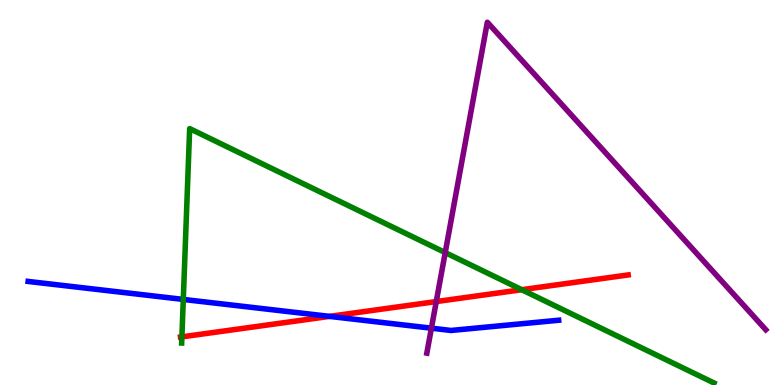[{'lines': ['blue', 'red'], 'intersections': [{'x': 4.25, 'y': 1.78}]}, {'lines': ['green', 'red'], 'intersections': [{'x': 2.35, 'y': 1.25}, {'x': 6.73, 'y': 2.48}]}, {'lines': ['purple', 'red'], 'intersections': [{'x': 5.63, 'y': 2.17}]}, {'lines': ['blue', 'green'], 'intersections': [{'x': 2.37, 'y': 2.22}]}, {'lines': ['blue', 'purple'], 'intersections': [{'x': 5.57, 'y': 1.48}]}, {'lines': ['green', 'purple'], 'intersections': [{'x': 5.74, 'y': 3.44}]}]